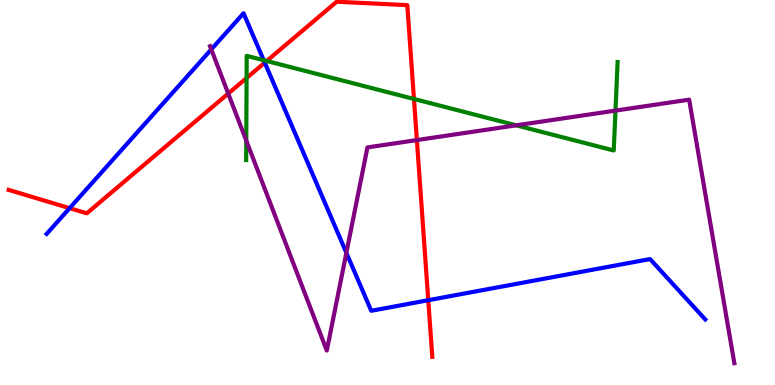[{'lines': ['blue', 'red'], 'intersections': [{'x': 0.898, 'y': 4.59}, {'x': 3.42, 'y': 8.37}, {'x': 5.53, 'y': 2.2}]}, {'lines': ['green', 'red'], 'intersections': [{'x': 3.18, 'y': 7.97}, {'x': 3.44, 'y': 8.42}, {'x': 5.34, 'y': 7.43}]}, {'lines': ['purple', 'red'], 'intersections': [{'x': 2.94, 'y': 7.57}, {'x': 5.38, 'y': 6.36}]}, {'lines': ['blue', 'green'], 'intersections': [{'x': 3.4, 'y': 8.44}]}, {'lines': ['blue', 'purple'], 'intersections': [{'x': 2.73, 'y': 8.72}, {'x': 4.47, 'y': 3.43}]}, {'lines': ['green', 'purple'], 'intersections': [{'x': 3.18, 'y': 6.35}, {'x': 6.66, 'y': 6.74}, {'x': 7.94, 'y': 7.13}]}]